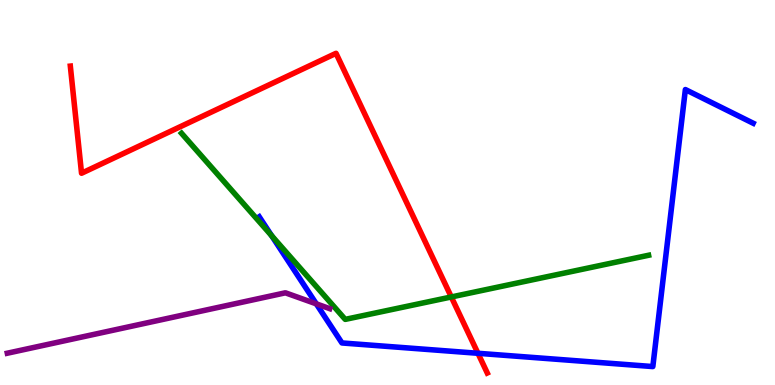[{'lines': ['blue', 'red'], 'intersections': [{'x': 6.17, 'y': 0.824}]}, {'lines': ['green', 'red'], 'intersections': [{'x': 5.82, 'y': 2.29}]}, {'lines': ['purple', 'red'], 'intersections': []}, {'lines': ['blue', 'green'], 'intersections': [{'x': 3.5, 'y': 3.88}]}, {'lines': ['blue', 'purple'], 'intersections': [{'x': 4.08, 'y': 2.11}]}, {'lines': ['green', 'purple'], 'intersections': []}]